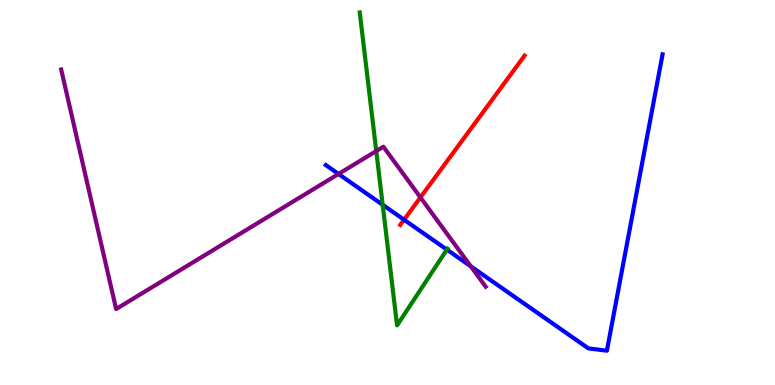[{'lines': ['blue', 'red'], 'intersections': [{'x': 5.21, 'y': 4.29}]}, {'lines': ['green', 'red'], 'intersections': []}, {'lines': ['purple', 'red'], 'intersections': [{'x': 5.42, 'y': 4.87}]}, {'lines': ['blue', 'green'], 'intersections': [{'x': 4.94, 'y': 4.68}, {'x': 5.77, 'y': 3.52}]}, {'lines': ['blue', 'purple'], 'intersections': [{'x': 4.37, 'y': 5.48}, {'x': 6.07, 'y': 3.08}]}, {'lines': ['green', 'purple'], 'intersections': [{'x': 4.86, 'y': 6.08}]}]